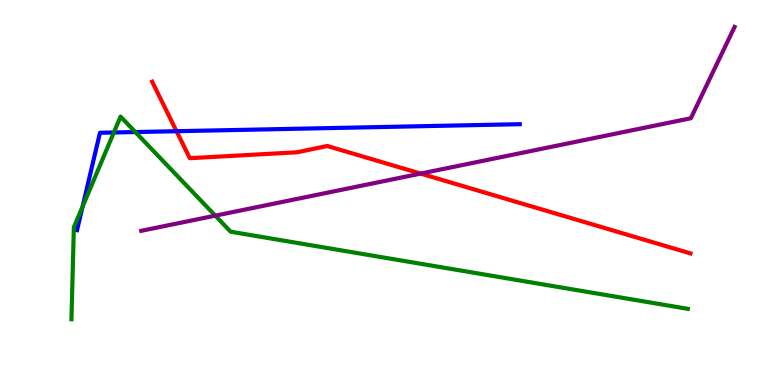[{'lines': ['blue', 'red'], 'intersections': [{'x': 2.28, 'y': 6.59}]}, {'lines': ['green', 'red'], 'intersections': []}, {'lines': ['purple', 'red'], 'intersections': [{'x': 5.43, 'y': 5.49}]}, {'lines': ['blue', 'green'], 'intersections': [{'x': 1.07, 'y': 4.63}, {'x': 1.47, 'y': 6.56}, {'x': 1.75, 'y': 6.57}]}, {'lines': ['blue', 'purple'], 'intersections': []}, {'lines': ['green', 'purple'], 'intersections': [{'x': 2.78, 'y': 4.4}]}]